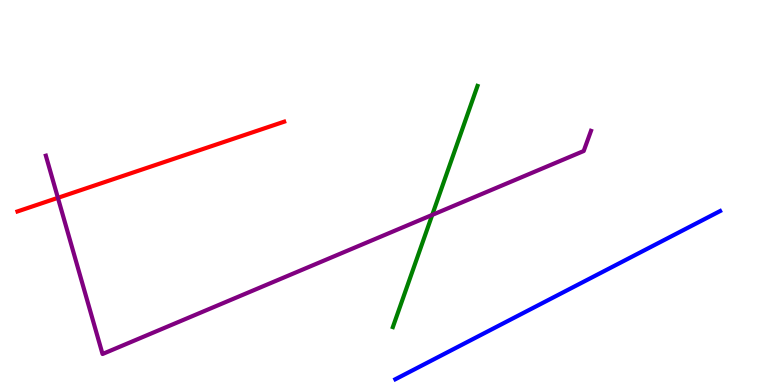[{'lines': ['blue', 'red'], 'intersections': []}, {'lines': ['green', 'red'], 'intersections': []}, {'lines': ['purple', 'red'], 'intersections': [{'x': 0.747, 'y': 4.86}]}, {'lines': ['blue', 'green'], 'intersections': []}, {'lines': ['blue', 'purple'], 'intersections': []}, {'lines': ['green', 'purple'], 'intersections': [{'x': 5.58, 'y': 4.42}]}]